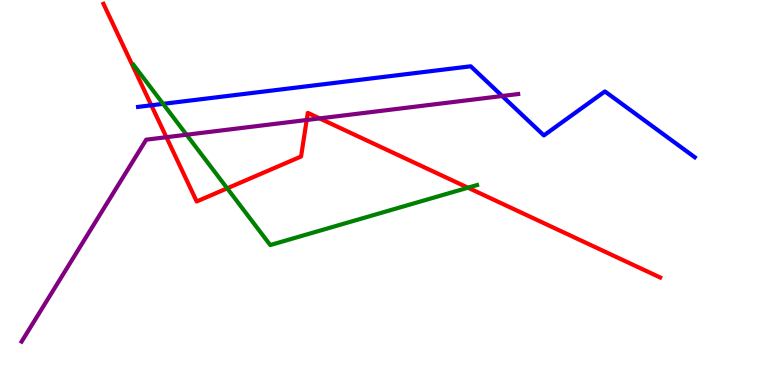[{'lines': ['blue', 'red'], 'intersections': [{'x': 1.95, 'y': 7.27}]}, {'lines': ['green', 'red'], 'intersections': [{'x': 2.93, 'y': 5.11}, {'x': 6.04, 'y': 5.12}]}, {'lines': ['purple', 'red'], 'intersections': [{'x': 2.15, 'y': 6.44}, {'x': 3.96, 'y': 6.88}, {'x': 4.12, 'y': 6.92}]}, {'lines': ['blue', 'green'], 'intersections': [{'x': 2.1, 'y': 7.3}]}, {'lines': ['blue', 'purple'], 'intersections': [{'x': 6.48, 'y': 7.51}]}, {'lines': ['green', 'purple'], 'intersections': [{'x': 2.41, 'y': 6.5}]}]